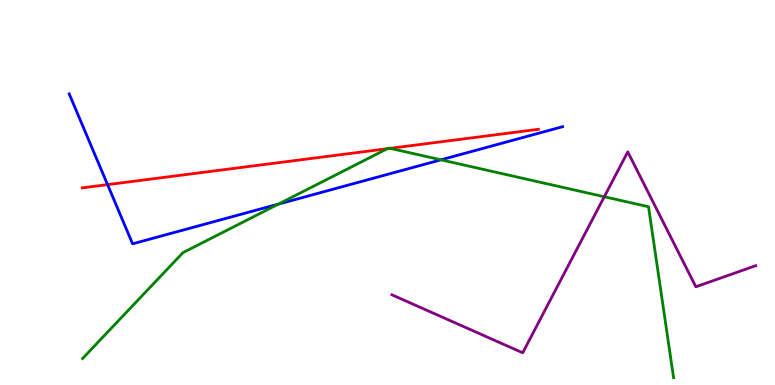[{'lines': ['blue', 'red'], 'intersections': [{'x': 1.39, 'y': 5.2}]}, {'lines': ['green', 'red'], 'intersections': [{'x': 5.0, 'y': 6.14}, {'x': 5.03, 'y': 6.15}]}, {'lines': ['purple', 'red'], 'intersections': []}, {'lines': ['blue', 'green'], 'intersections': [{'x': 3.59, 'y': 4.7}, {'x': 5.69, 'y': 5.85}]}, {'lines': ['blue', 'purple'], 'intersections': []}, {'lines': ['green', 'purple'], 'intersections': [{'x': 7.8, 'y': 4.89}]}]